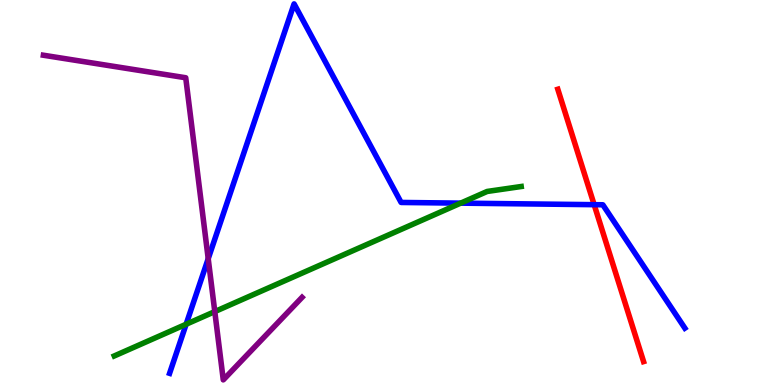[{'lines': ['blue', 'red'], 'intersections': [{'x': 7.67, 'y': 4.68}]}, {'lines': ['green', 'red'], 'intersections': []}, {'lines': ['purple', 'red'], 'intersections': []}, {'lines': ['blue', 'green'], 'intersections': [{'x': 2.4, 'y': 1.58}, {'x': 5.94, 'y': 4.72}]}, {'lines': ['blue', 'purple'], 'intersections': [{'x': 2.69, 'y': 3.28}]}, {'lines': ['green', 'purple'], 'intersections': [{'x': 2.77, 'y': 1.91}]}]